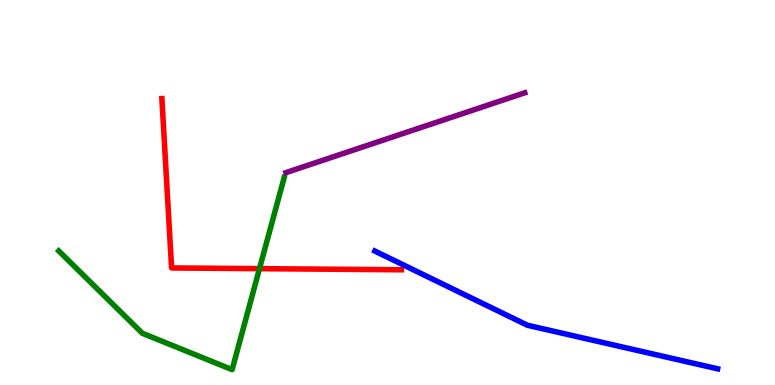[{'lines': ['blue', 'red'], 'intersections': []}, {'lines': ['green', 'red'], 'intersections': [{'x': 3.35, 'y': 3.02}]}, {'lines': ['purple', 'red'], 'intersections': []}, {'lines': ['blue', 'green'], 'intersections': []}, {'lines': ['blue', 'purple'], 'intersections': []}, {'lines': ['green', 'purple'], 'intersections': []}]